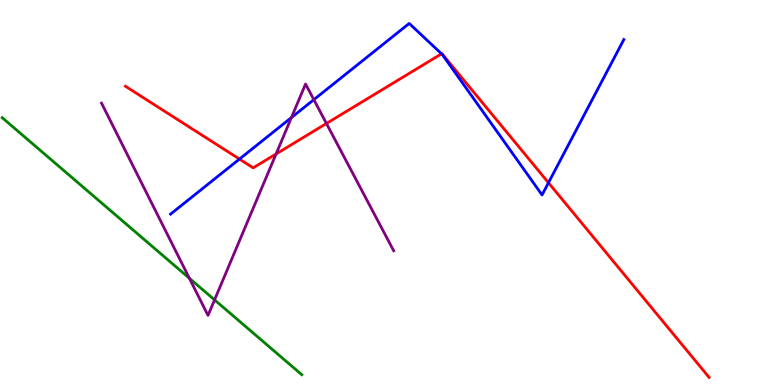[{'lines': ['blue', 'red'], 'intersections': [{'x': 3.09, 'y': 5.87}, {'x': 5.7, 'y': 8.6}, {'x': 7.08, 'y': 5.25}]}, {'lines': ['green', 'red'], 'intersections': []}, {'lines': ['purple', 'red'], 'intersections': [{'x': 3.56, 'y': 6.0}, {'x': 4.21, 'y': 6.79}]}, {'lines': ['blue', 'green'], 'intersections': []}, {'lines': ['blue', 'purple'], 'intersections': [{'x': 3.76, 'y': 6.95}, {'x': 4.05, 'y': 7.41}]}, {'lines': ['green', 'purple'], 'intersections': [{'x': 2.44, 'y': 2.77}, {'x': 2.77, 'y': 2.21}]}]